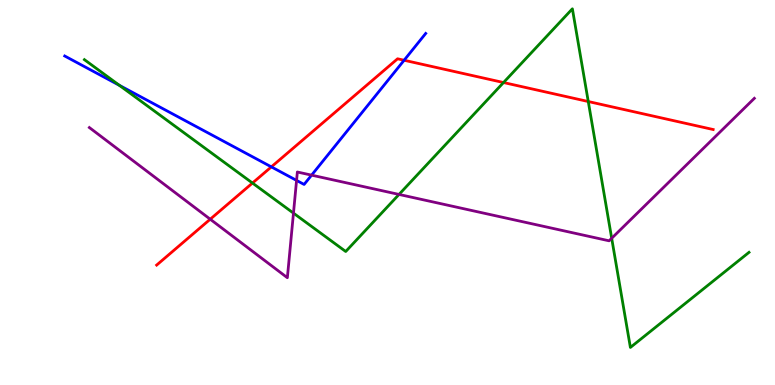[{'lines': ['blue', 'red'], 'intersections': [{'x': 3.5, 'y': 5.67}, {'x': 5.21, 'y': 8.43}]}, {'lines': ['green', 'red'], 'intersections': [{'x': 3.26, 'y': 5.25}, {'x': 6.5, 'y': 7.86}, {'x': 7.59, 'y': 7.36}]}, {'lines': ['purple', 'red'], 'intersections': [{'x': 2.71, 'y': 4.31}]}, {'lines': ['blue', 'green'], 'intersections': [{'x': 1.54, 'y': 7.78}]}, {'lines': ['blue', 'purple'], 'intersections': [{'x': 3.83, 'y': 5.31}, {'x': 4.02, 'y': 5.45}]}, {'lines': ['green', 'purple'], 'intersections': [{'x': 3.79, 'y': 4.46}, {'x': 5.15, 'y': 4.95}, {'x': 7.89, 'y': 3.81}]}]